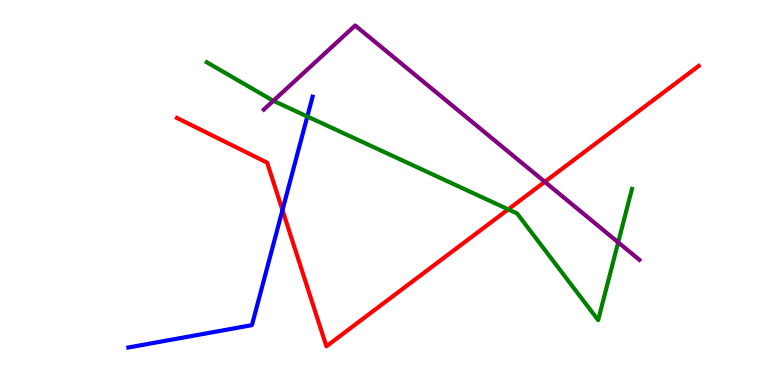[{'lines': ['blue', 'red'], 'intersections': [{'x': 3.64, 'y': 4.54}]}, {'lines': ['green', 'red'], 'intersections': [{'x': 6.56, 'y': 4.56}]}, {'lines': ['purple', 'red'], 'intersections': [{'x': 7.03, 'y': 5.28}]}, {'lines': ['blue', 'green'], 'intersections': [{'x': 3.97, 'y': 6.97}]}, {'lines': ['blue', 'purple'], 'intersections': []}, {'lines': ['green', 'purple'], 'intersections': [{'x': 3.53, 'y': 7.38}, {'x': 7.98, 'y': 3.71}]}]